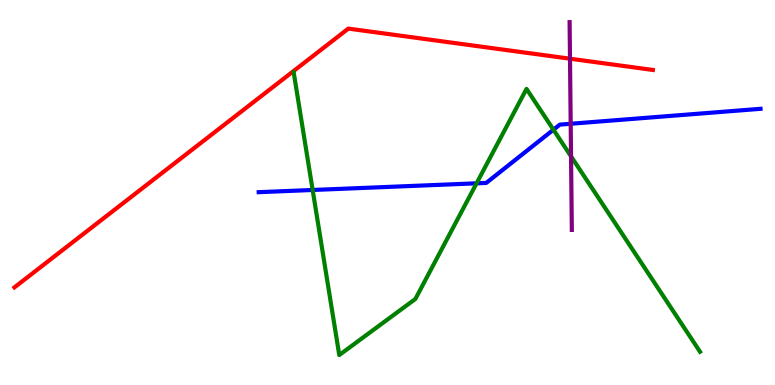[{'lines': ['blue', 'red'], 'intersections': []}, {'lines': ['green', 'red'], 'intersections': []}, {'lines': ['purple', 'red'], 'intersections': [{'x': 7.35, 'y': 8.48}]}, {'lines': ['blue', 'green'], 'intersections': [{'x': 4.03, 'y': 5.07}, {'x': 6.15, 'y': 5.24}, {'x': 7.14, 'y': 6.63}]}, {'lines': ['blue', 'purple'], 'intersections': [{'x': 7.36, 'y': 6.79}]}, {'lines': ['green', 'purple'], 'intersections': [{'x': 7.37, 'y': 5.94}]}]